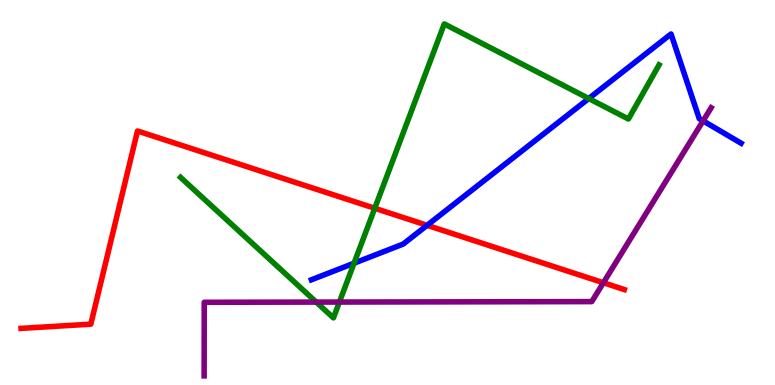[{'lines': ['blue', 'red'], 'intersections': [{'x': 5.51, 'y': 4.15}]}, {'lines': ['green', 'red'], 'intersections': [{'x': 4.84, 'y': 4.59}]}, {'lines': ['purple', 'red'], 'intersections': [{'x': 7.79, 'y': 2.66}]}, {'lines': ['blue', 'green'], 'intersections': [{'x': 4.57, 'y': 3.16}, {'x': 7.6, 'y': 7.44}]}, {'lines': ['blue', 'purple'], 'intersections': [{'x': 9.07, 'y': 6.86}]}, {'lines': ['green', 'purple'], 'intersections': [{'x': 4.08, 'y': 2.15}, {'x': 4.38, 'y': 2.15}]}]